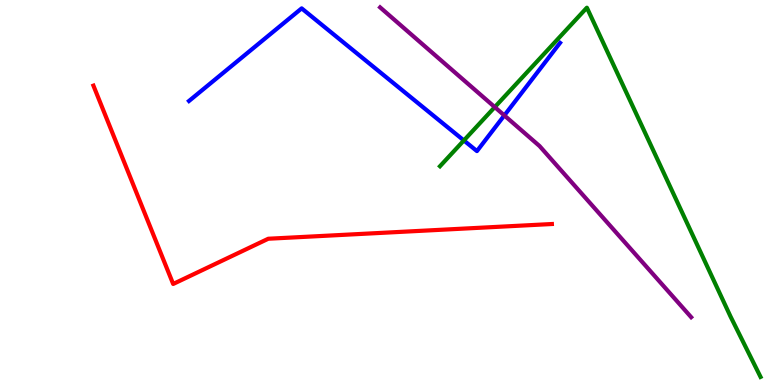[{'lines': ['blue', 'red'], 'intersections': []}, {'lines': ['green', 'red'], 'intersections': []}, {'lines': ['purple', 'red'], 'intersections': []}, {'lines': ['blue', 'green'], 'intersections': [{'x': 5.99, 'y': 6.35}]}, {'lines': ['blue', 'purple'], 'intersections': [{'x': 6.51, 'y': 7.0}]}, {'lines': ['green', 'purple'], 'intersections': [{'x': 6.38, 'y': 7.22}]}]